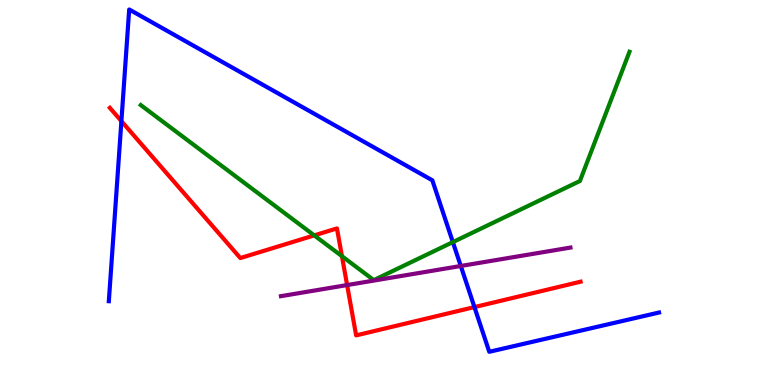[{'lines': ['blue', 'red'], 'intersections': [{'x': 1.57, 'y': 6.85}, {'x': 6.12, 'y': 2.02}]}, {'lines': ['green', 'red'], 'intersections': [{'x': 4.05, 'y': 3.89}, {'x': 4.41, 'y': 3.35}]}, {'lines': ['purple', 'red'], 'intersections': [{'x': 4.48, 'y': 2.6}]}, {'lines': ['blue', 'green'], 'intersections': [{'x': 5.84, 'y': 3.71}]}, {'lines': ['blue', 'purple'], 'intersections': [{'x': 5.95, 'y': 3.09}]}, {'lines': ['green', 'purple'], 'intersections': []}]